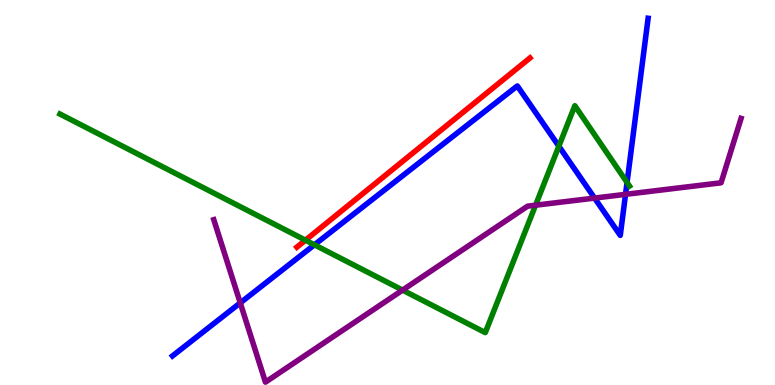[{'lines': ['blue', 'red'], 'intersections': []}, {'lines': ['green', 'red'], 'intersections': [{'x': 3.94, 'y': 3.76}]}, {'lines': ['purple', 'red'], 'intersections': []}, {'lines': ['blue', 'green'], 'intersections': [{'x': 4.06, 'y': 3.64}, {'x': 7.21, 'y': 6.2}, {'x': 8.09, 'y': 5.26}]}, {'lines': ['blue', 'purple'], 'intersections': [{'x': 3.1, 'y': 2.13}, {'x': 7.67, 'y': 4.86}, {'x': 8.07, 'y': 4.95}]}, {'lines': ['green', 'purple'], 'intersections': [{'x': 5.19, 'y': 2.47}, {'x': 6.91, 'y': 4.67}]}]